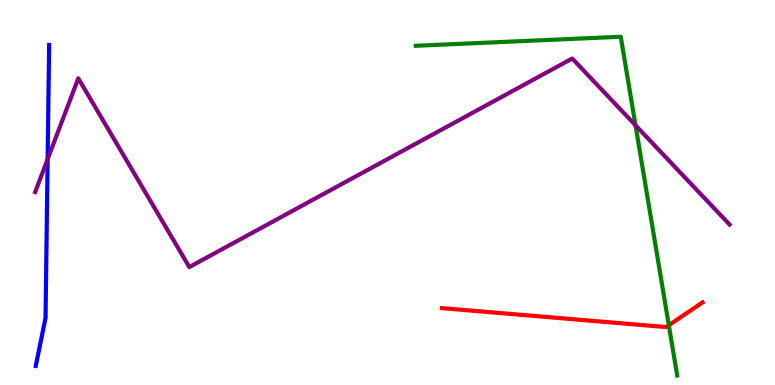[{'lines': ['blue', 'red'], 'intersections': []}, {'lines': ['green', 'red'], 'intersections': [{'x': 8.63, 'y': 1.55}]}, {'lines': ['purple', 'red'], 'intersections': []}, {'lines': ['blue', 'green'], 'intersections': []}, {'lines': ['blue', 'purple'], 'intersections': [{'x': 0.615, 'y': 5.87}]}, {'lines': ['green', 'purple'], 'intersections': [{'x': 8.2, 'y': 6.75}]}]